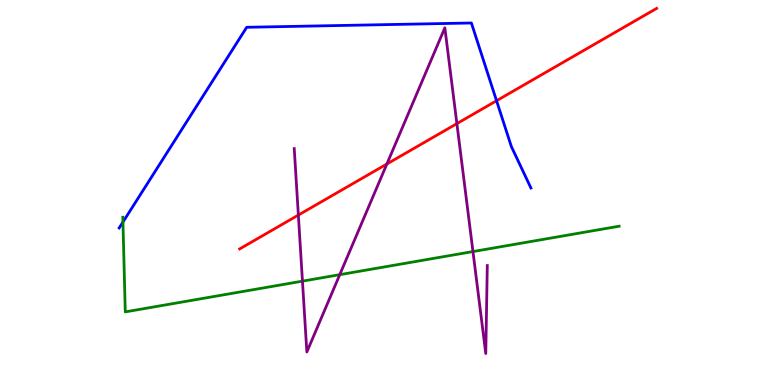[{'lines': ['blue', 'red'], 'intersections': [{'x': 6.41, 'y': 7.38}]}, {'lines': ['green', 'red'], 'intersections': []}, {'lines': ['purple', 'red'], 'intersections': [{'x': 3.85, 'y': 4.41}, {'x': 4.99, 'y': 5.74}, {'x': 5.9, 'y': 6.79}]}, {'lines': ['blue', 'green'], 'intersections': [{'x': 1.59, 'y': 4.23}]}, {'lines': ['blue', 'purple'], 'intersections': []}, {'lines': ['green', 'purple'], 'intersections': [{'x': 3.9, 'y': 2.7}, {'x': 4.38, 'y': 2.87}, {'x': 6.1, 'y': 3.47}]}]